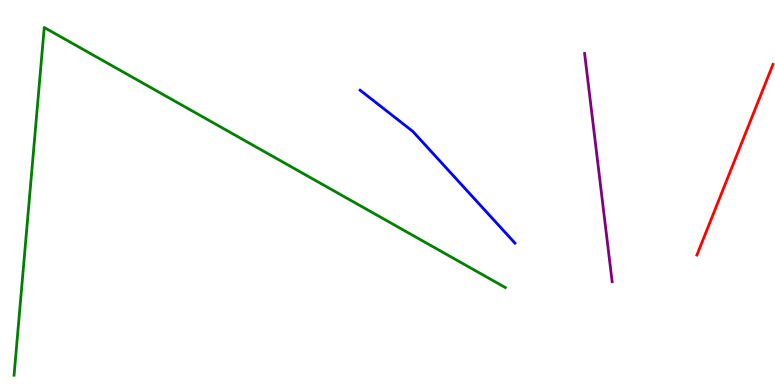[{'lines': ['blue', 'red'], 'intersections': []}, {'lines': ['green', 'red'], 'intersections': []}, {'lines': ['purple', 'red'], 'intersections': []}, {'lines': ['blue', 'green'], 'intersections': []}, {'lines': ['blue', 'purple'], 'intersections': []}, {'lines': ['green', 'purple'], 'intersections': []}]